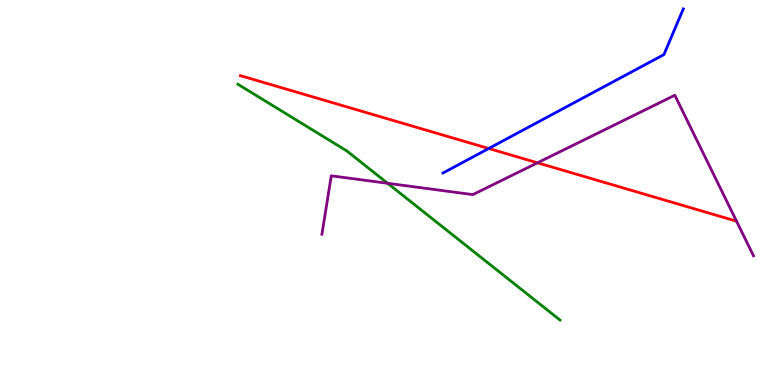[{'lines': ['blue', 'red'], 'intersections': [{'x': 6.31, 'y': 6.14}]}, {'lines': ['green', 'red'], 'intersections': []}, {'lines': ['purple', 'red'], 'intersections': [{'x': 6.94, 'y': 5.77}]}, {'lines': ['blue', 'green'], 'intersections': []}, {'lines': ['blue', 'purple'], 'intersections': []}, {'lines': ['green', 'purple'], 'intersections': [{'x': 5.0, 'y': 5.24}]}]